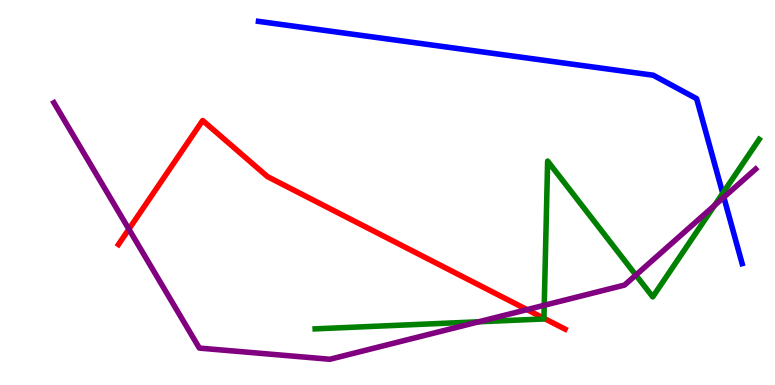[{'lines': ['blue', 'red'], 'intersections': []}, {'lines': ['green', 'red'], 'intersections': [{'x': 7.02, 'y': 1.73}]}, {'lines': ['purple', 'red'], 'intersections': [{'x': 1.66, 'y': 4.05}, {'x': 6.8, 'y': 1.96}]}, {'lines': ['blue', 'green'], 'intersections': [{'x': 9.33, 'y': 4.98}]}, {'lines': ['blue', 'purple'], 'intersections': [{'x': 9.34, 'y': 4.88}]}, {'lines': ['green', 'purple'], 'intersections': [{'x': 6.18, 'y': 1.64}, {'x': 7.02, 'y': 2.07}, {'x': 8.2, 'y': 2.86}, {'x': 9.22, 'y': 4.66}]}]